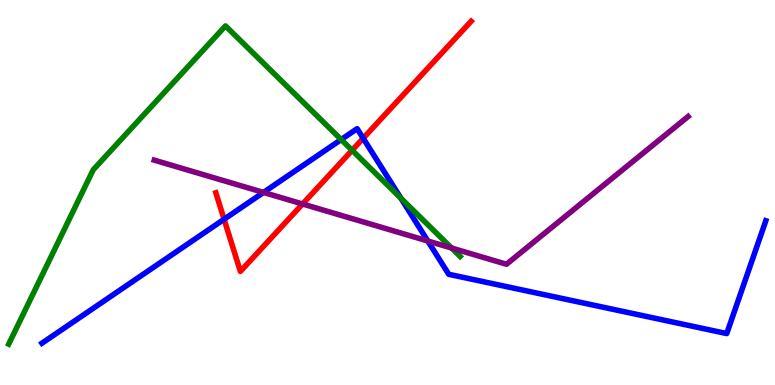[{'lines': ['blue', 'red'], 'intersections': [{'x': 2.89, 'y': 4.31}, {'x': 4.69, 'y': 6.41}]}, {'lines': ['green', 'red'], 'intersections': [{'x': 4.54, 'y': 6.1}]}, {'lines': ['purple', 'red'], 'intersections': [{'x': 3.9, 'y': 4.7}]}, {'lines': ['blue', 'green'], 'intersections': [{'x': 4.4, 'y': 6.38}, {'x': 5.17, 'y': 4.85}]}, {'lines': ['blue', 'purple'], 'intersections': [{'x': 3.4, 'y': 5.0}, {'x': 5.52, 'y': 3.74}]}, {'lines': ['green', 'purple'], 'intersections': [{'x': 5.83, 'y': 3.56}]}]